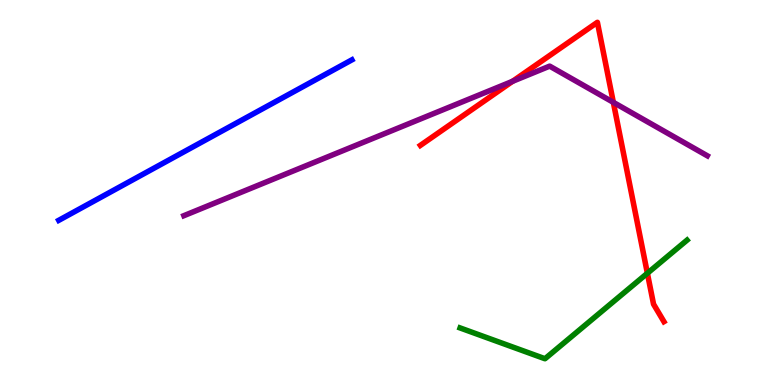[{'lines': ['blue', 'red'], 'intersections': []}, {'lines': ['green', 'red'], 'intersections': [{'x': 8.35, 'y': 2.9}]}, {'lines': ['purple', 'red'], 'intersections': [{'x': 6.61, 'y': 7.89}, {'x': 7.91, 'y': 7.34}]}, {'lines': ['blue', 'green'], 'intersections': []}, {'lines': ['blue', 'purple'], 'intersections': []}, {'lines': ['green', 'purple'], 'intersections': []}]